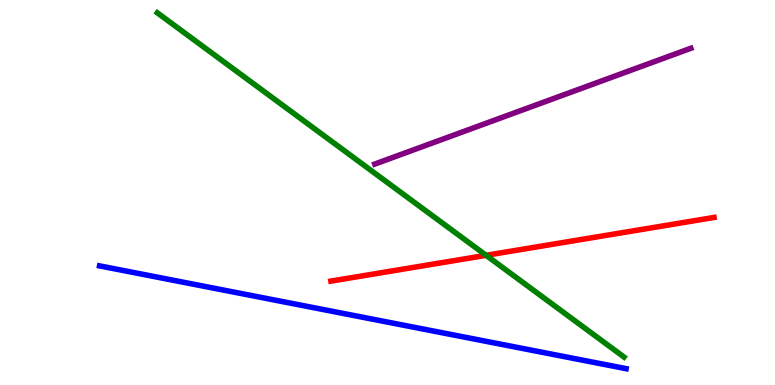[{'lines': ['blue', 'red'], 'intersections': []}, {'lines': ['green', 'red'], 'intersections': [{'x': 6.27, 'y': 3.37}]}, {'lines': ['purple', 'red'], 'intersections': []}, {'lines': ['blue', 'green'], 'intersections': []}, {'lines': ['blue', 'purple'], 'intersections': []}, {'lines': ['green', 'purple'], 'intersections': []}]